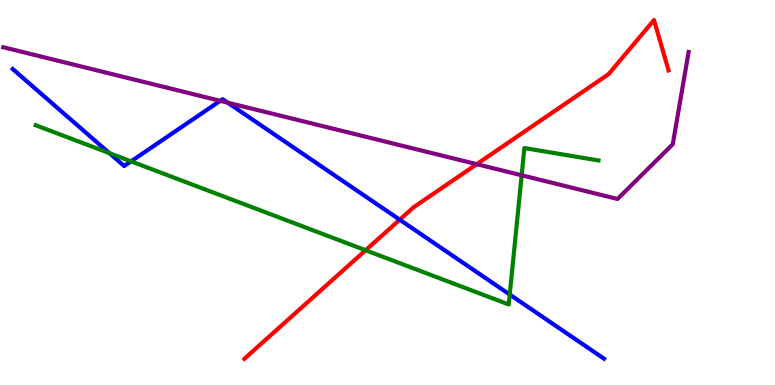[{'lines': ['blue', 'red'], 'intersections': [{'x': 5.16, 'y': 4.29}]}, {'lines': ['green', 'red'], 'intersections': [{'x': 4.72, 'y': 3.5}]}, {'lines': ['purple', 'red'], 'intersections': [{'x': 6.15, 'y': 5.74}]}, {'lines': ['blue', 'green'], 'intersections': [{'x': 1.41, 'y': 6.02}, {'x': 1.69, 'y': 5.81}, {'x': 6.58, 'y': 2.35}]}, {'lines': ['blue', 'purple'], 'intersections': [{'x': 2.84, 'y': 7.38}, {'x': 2.94, 'y': 7.33}]}, {'lines': ['green', 'purple'], 'intersections': [{'x': 6.73, 'y': 5.45}]}]